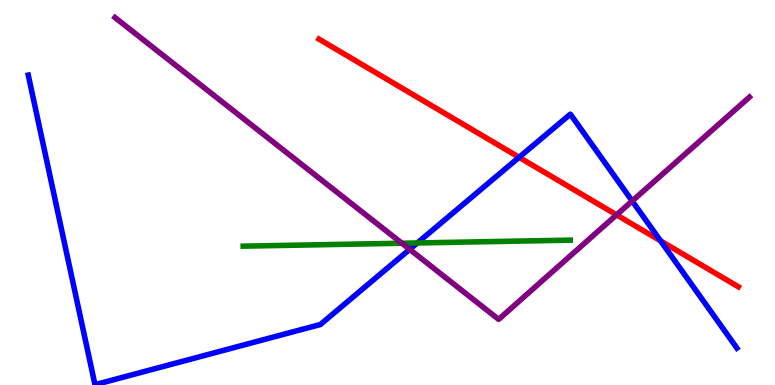[{'lines': ['blue', 'red'], 'intersections': [{'x': 6.7, 'y': 5.91}, {'x': 8.52, 'y': 3.74}]}, {'lines': ['green', 'red'], 'intersections': []}, {'lines': ['purple', 'red'], 'intersections': [{'x': 7.96, 'y': 4.42}]}, {'lines': ['blue', 'green'], 'intersections': [{'x': 5.38, 'y': 3.69}]}, {'lines': ['blue', 'purple'], 'intersections': [{'x': 5.29, 'y': 3.52}, {'x': 8.16, 'y': 4.78}]}, {'lines': ['green', 'purple'], 'intersections': [{'x': 5.19, 'y': 3.68}]}]